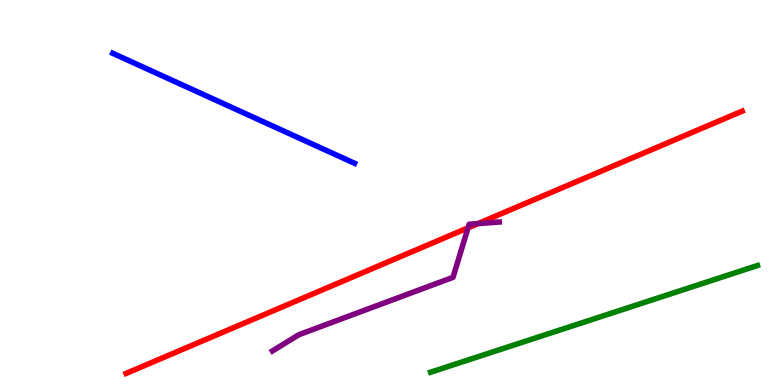[{'lines': ['blue', 'red'], 'intersections': []}, {'lines': ['green', 'red'], 'intersections': []}, {'lines': ['purple', 'red'], 'intersections': [{'x': 6.04, 'y': 4.08}, {'x': 6.17, 'y': 4.19}]}, {'lines': ['blue', 'green'], 'intersections': []}, {'lines': ['blue', 'purple'], 'intersections': []}, {'lines': ['green', 'purple'], 'intersections': []}]